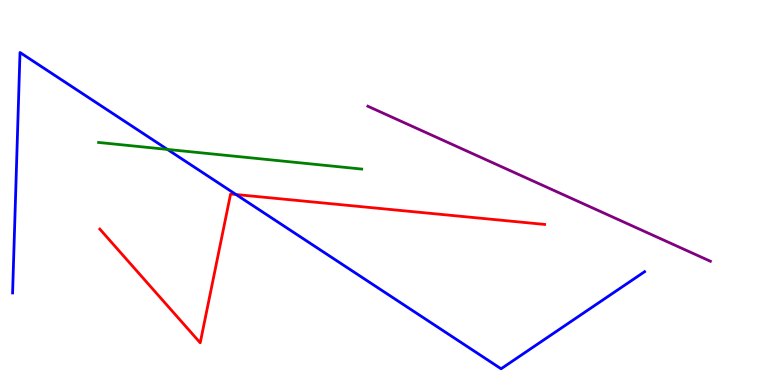[{'lines': ['blue', 'red'], 'intersections': [{'x': 3.05, 'y': 4.95}]}, {'lines': ['green', 'red'], 'intersections': []}, {'lines': ['purple', 'red'], 'intersections': []}, {'lines': ['blue', 'green'], 'intersections': [{'x': 2.16, 'y': 6.12}]}, {'lines': ['blue', 'purple'], 'intersections': []}, {'lines': ['green', 'purple'], 'intersections': []}]